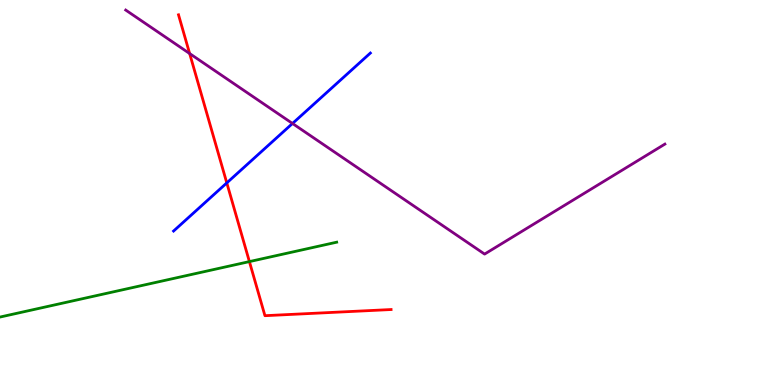[{'lines': ['blue', 'red'], 'intersections': [{'x': 2.93, 'y': 5.25}]}, {'lines': ['green', 'red'], 'intersections': [{'x': 3.22, 'y': 3.21}]}, {'lines': ['purple', 'red'], 'intersections': [{'x': 2.45, 'y': 8.61}]}, {'lines': ['blue', 'green'], 'intersections': []}, {'lines': ['blue', 'purple'], 'intersections': [{'x': 3.77, 'y': 6.79}]}, {'lines': ['green', 'purple'], 'intersections': []}]